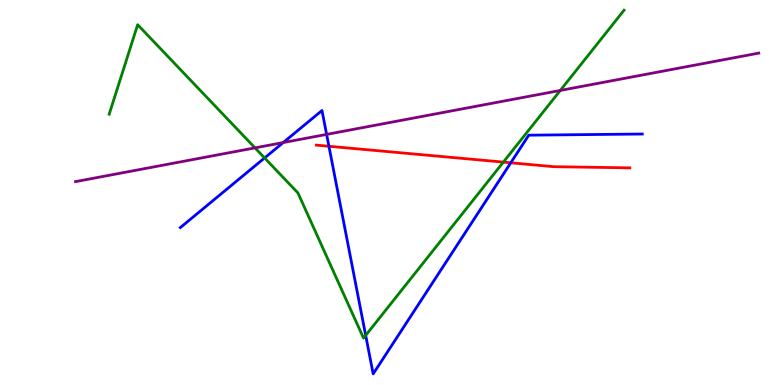[{'lines': ['blue', 'red'], 'intersections': [{'x': 4.24, 'y': 6.2}, {'x': 6.59, 'y': 5.77}]}, {'lines': ['green', 'red'], 'intersections': [{'x': 6.49, 'y': 5.79}]}, {'lines': ['purple', 'red'], 'intersections': []}, {'lines': ['blue', 'green'], 'intersections': [{'x': 3.41, 'y': 5.9}, {'x': 4.72, 'y': 1.29}]}, {'lines': ['blue', 'purple'], 'intersections': [{'x': 3.65, 'y': 6.3}, {'x': 4.21, 'y': 6.51}]}, {'lines': ['green', 'purple'], 'intersections': [{'x': 3.29, 'y': 6.16}, {'x': 7.23, 'y': 7.65}]}]